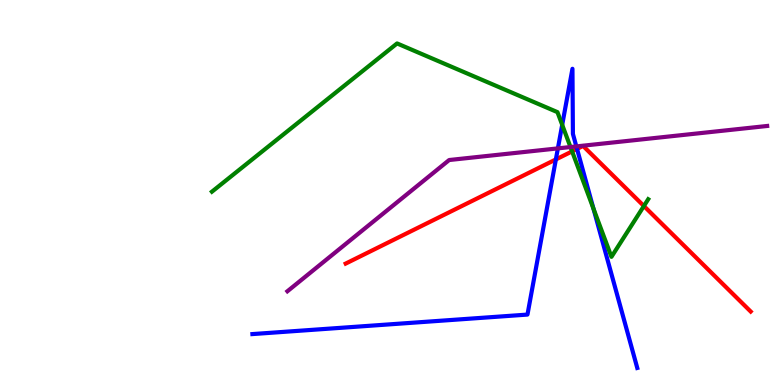[{'lines': ['blue', 'red'], 'intersections': [{'x': 7.17, 'y': 5.86}, {'x': 7.45, 'y': 6.13}]}, {'lines': ['green', 'red'], 'intersections': [{'x': 7.38, 'y': 6.07}, {'x': 8.31, 'y': 4.65}]}, {'lines': ['purple', 'red'], 'intersections': []}, {'lines': ['blue', 'green'], 'intersections': [{'x': 7.25, 'y': 6.76}, {'x': 7.66, 'y': 4.58}]}, {'lines': ['blue', 'purple'], 'intersections': [{'x': 7.2, 'y': 6.15}, {'x': 7.44, 'y': 6.2}]}, {'lines': ['green', 'purple'], 'intersections': [{'x': 7.36, 'y': 6.18}]}]